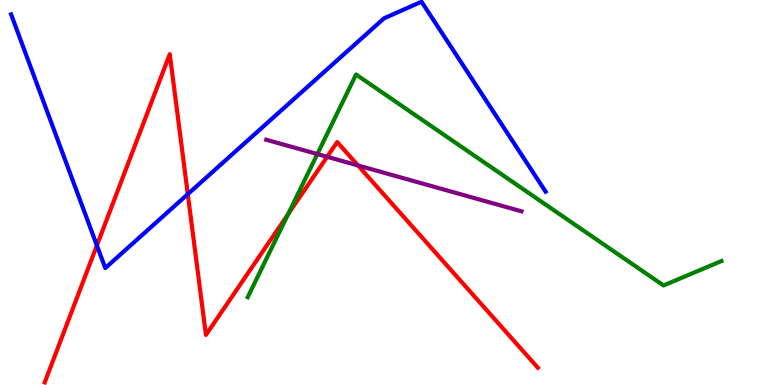[{'lines': ['blue', 'red'], 'intersections': [{'x': 1.25, 'y': 3.62}, {'x': 2.42, 'y': 4.96}]}, {'lines': ['green', 'red'], 'intersections': [{'x': 3.72, 'y': 4.44}]}, {'lines': ['purple', 'red'], 'intersections': [{'x': 4.22, 'y': 5.93}, {'x': 4.62, 'y': 5.7}]}, {'lines': ['blue', 'green'], 'intersections': []}, {'lines': ['blue', 'purple'], 'intersections': []}, {'lines': ['green', 'purple'], 'intersections': [{'x': 4.09, 'y': 6.0}]}]